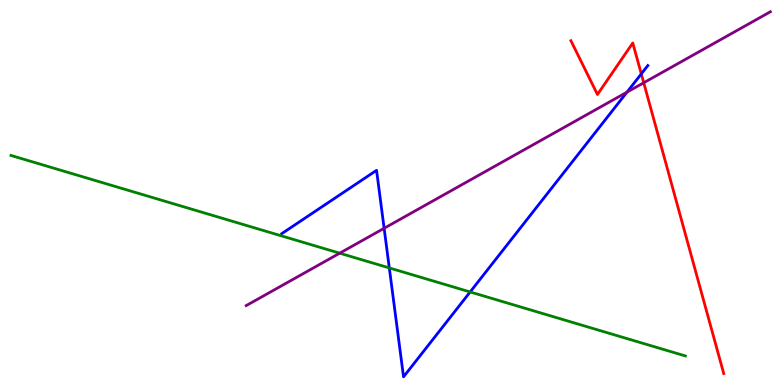[{'lines': ['blue', 'red'], 'intersections': [{'x': 8.27, 'y': 8.08}]}, {'lines': ['green', 'red'], 'intersections': []}, {'lines': ['purple', 'red'], 'intersections': [{'x': 8.31, 'y': 7.85}]}, {'lines': ['blue', 'green'], 'intersections': [{'x': 5.02, 'y': 3.04}, {'x': 6.07, 'y': 2.42}]}, {'lines': ['blue', 'purple'], 'intersections': [{'x': 4.96, 'y': 4.07}, {'x': 8.09, 'y': 7.61}]}, {'lines': ['green', 'purple'], 'intersections': [{'x': 4.38, 'y': 3.42}]}]